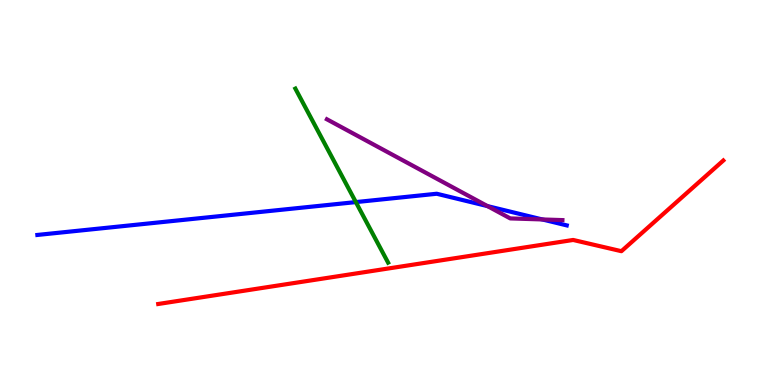[{'lines': ['blue', 'red'], 'intersections': []}, {'lines': ['green', 'red'], 'intersections': []}, {'lines': ['purple', 'red'], 'intersections': []}, {'lines': ['blue', 'green'], 'intersections': [{'x': 4.59, 'y': 4.75}]}, {'lines': ['blue', 'purple'], 'intersections': [{'x': 6.29, 'y': 4.65}, {'x': 7.0, 'y': 4.3}]}, {'lines': ['green', 'purple'], 'intersections': []}]